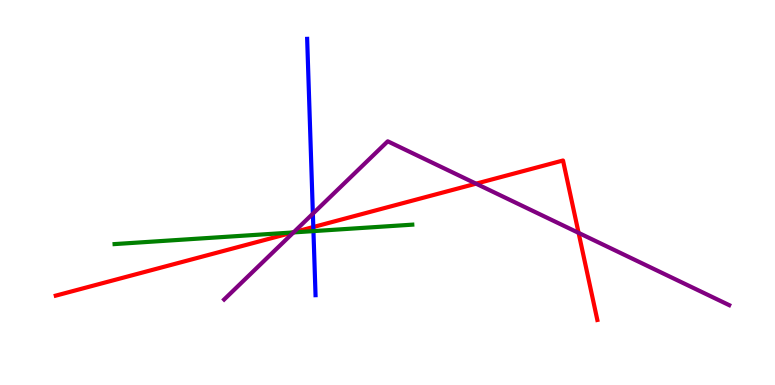[{'lines': ['blue', 'red'], 'intersections': [{'x': 4.04, 'y': 4.1}]}, {'lines': ['green', 'red'], 'intersections': [{'x': 3.78, 'y': 3.96}]}, {'lines': ['purple', 'red'], 'intersections': [{'x': 3.79, 'y': 3.97}, {'x': 6.14, 'y': 5.23}, {'x': 7.47, 'y': 3.95}]}, {'lines': ['blue', 'green'], 'intersections': [{'x': 4.04, 'y': 4.0}]}, {'lines': ['blue', 'purple'], 'intersections': [{'x': 4.04, 'y': 4.45}]}, {'lines': ['green', 'purple'], 'intersections': [{'x': 3.79, 'y': 3.96}]}]